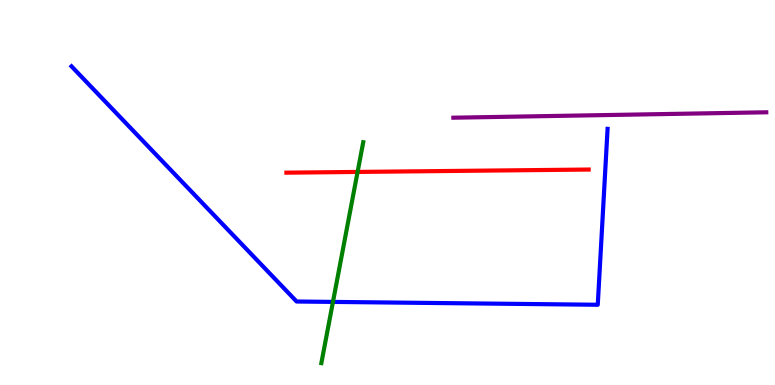[{'lines': ['blue', 'red'], 'intersections': []}, {'lines': ['green', 'red'], 'intersections': [{'x': 4.61, 'y': 5.53}]}, {'lines': ['purple', 'red'], 'intersections': []}, {'lines': ['blue', 'green'], 'intersections': [{'x': 4.3, 'y': 2.16}]}, {'lines': ['blue', 'purple'], 'intersections': []}, {'lines': ['green', 'purple'], 'intersections': []}]